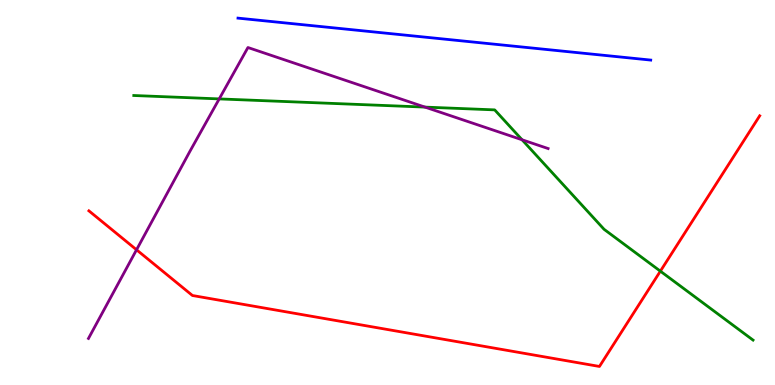[{'lines': ['blue', 'red'], 'intersections': []}, {'lines': ['green', 'red'], 'intersections': [{'x': 8.52, 'y': 2.96}]}, {'lines': ['purple', 'red'], 'intersections': [{'x': 1.76, 'y': 3.51}]}, {'lines': ['blue', 'green'], 'intersections': []}, {'lines': ['blue', 'purple'], 'intersections': []}, {'lines': ['green', 'purple'], 'intersections': [{'x': 2.83, 'y': 7.43}, {'x': 5.48, 'y': 7.22}, {'x': 6.74, 'y': 6.37}]}]